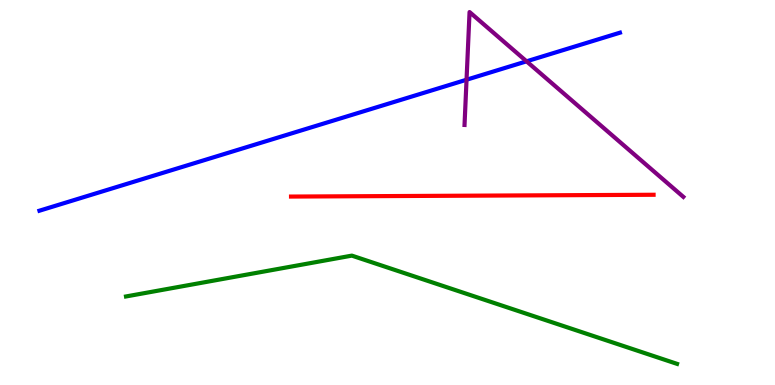[{'lines': ['blue', 'red'], 'intersections': []}, {'lines': ['green', 'red'], 'intersections': []}, {'lines': ['purple', 'red'], 'intersections': []}, {'lines': ['blue', 'green'], 'intersections': []}, {'lines': ['blue', 'purple'], 'intersections': [{'x': 6.02, 'y': 7.93}, {'x': 6.79, 'y': 8.41}]}, {'lines': ['green', 'purple'], 'intersections': []}]